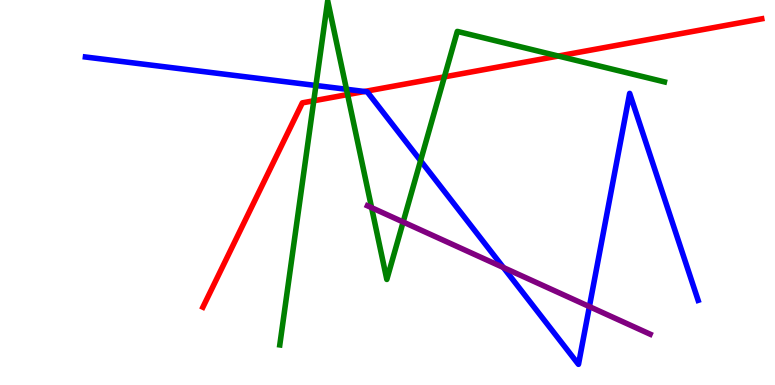[{'lines': ['blue', 'red'], 'intersections': [{'x': 4.7, 'y': 7.62}]}, {'lines': ['green', 'red'], 'intersections': [{'x': 4.05, 'y': 7.38}, {'x': 4.49, 'y': 7.54}, {'x': 5.73, 'y': 8.0}, {'x': 7.2, 'y': 8.54}]}, {'lines': ['purple', 'red'], 'intersections': []}, {'lines': ['blue', 'green'], 'intersections': [{'x': 4.08, 'y': 7.78}, {'x': 4.47, 'y': 7.68}, {'x': 5.43, 'y': 5.83}]}, {'lines': ['blue', 'purple'], 'intersections': [{'x': 6.5, 'y': 3.05}, {'x': 7.61, 'y': 2.04}]}, {'lines': ['green', 'purple'], 'intersections': [{'x': 4.79, 'y': 4.61}, {'x': 5.2, 'y': 4.23}]}]